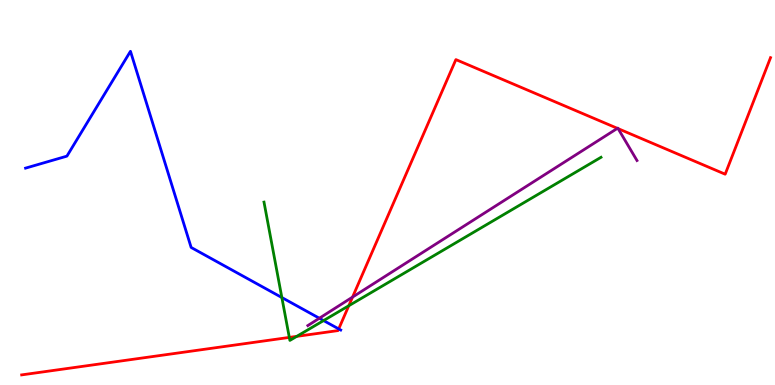[{'lines': ['blue', 'red'], 'intersections': [{'x': 4.37, 'y': 1.46}]}, {'lines': ['green', 'red'], 'intersections': [{'x': 3.73, 'y': 1.24}, {'x': 3.83, 'y': 1.26}, {'x': 4.5, 'y': 2.06}]}, {'lines': ['purple', 'red'], 'intersections': [{'x': 4.55, 'y': 2.28}, {'x': 7.97, 'y': 6.67}, {'x': 7.98, 'y': 6.66}]}, {'lines': ['blue', 'green'], 'intersections': [{'x': 3.64, 'y': 2.27}, {'x': 4.18, 'y': 1.67}]}, {'lines': ['blue', 'purple'], 'intersections': [{'x': 4.12, 'y': 1.73}]}, {'lines': ['green', 'purple'], 'intersections': []}]